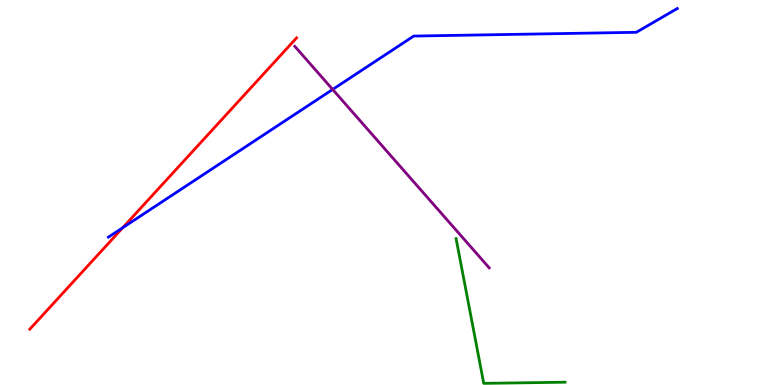[{'lines': ['blue', 'red'], 'intersections': [{'x': 1.58, 'y': 4.09}]}, {'lines': ['green', 'red'], 'intersections': []}, {'lines': ['purple', 'red'], 'intersections': []}, {'lines': ['blue', 'green'], 'intersections': []}, {'lines': ['blue', 'purple'], 'intersections': [{'x': 4.29, 'y': 7.68}]}, {'lines': ['green', 'purple'], 'intersections': []}]